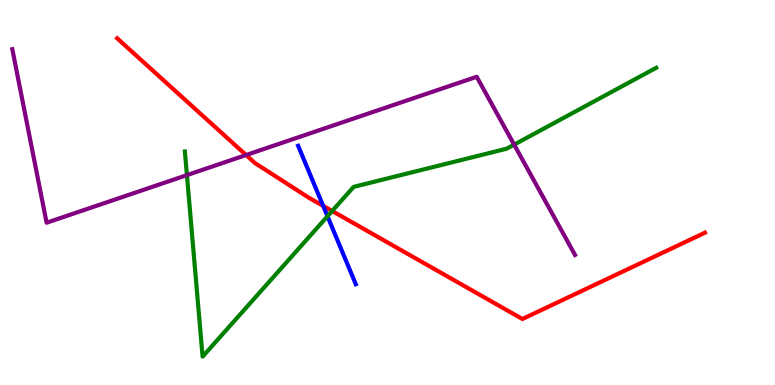[{'lines': ['blue', 'red'], 'intersections': [{'x': 4.17, 'y': 4.65}]}, {'lines': ['green', 'red'], 'intersections': [{'x': 4.29, 'y': 4.52}]}, {'lines': ['purple', 'red'], 'intersections': [{'x': 3.18, 'y': 5.97}]}, {'lines': ['blue', 'green'], 'intersections': [{'x': 4.23, 'y': 4.38}]}, {'lines': ['blue', 'purple'], 'intersections': []}, {'lines': ['green', 'purple'], 'intersections': [{'x': 2.41, 'y': 5.45}, {'x': 6.63, 'y': 6.24}]}]